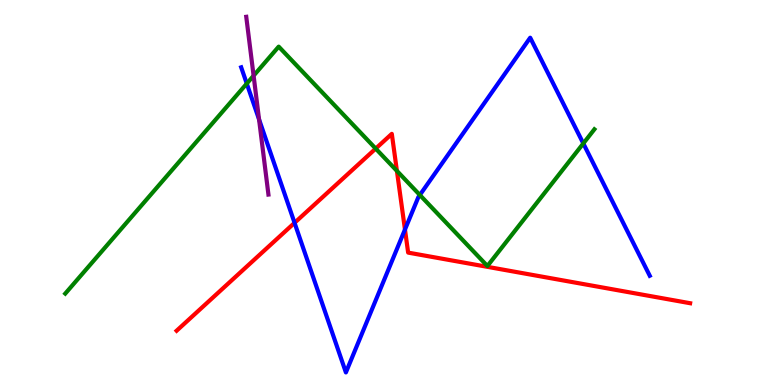[{'lines': ['blue', 'red'], 'intersections': [{'x': 3.8, 'y': 4.21}, {'x': 5.23, 'y': 4.04}]}, {'lines': ['green', 'red'], 'intersections': [{'x': 4.85, 'y': 6.14}, {'x': 5.12, 'y': 5.56}]}, {'lines': ['purple', 'red'], 'intersections': []}, {'lines': ['blue', 'green'], 'intersections': [{'x': 3.18, 'y': 7.83}, {'x': 5.42, 'y': 4.94}, {'x': 7.53, 'y': 6.27}]}, {'lines': ['blue', 'purple'], 'intersections': [{'x': 3.34, 'y': 6.9}]}, {'lines': ['green', 'purple'], 'intersections': [{'x': 3.27, 'y': 8.03}]}]